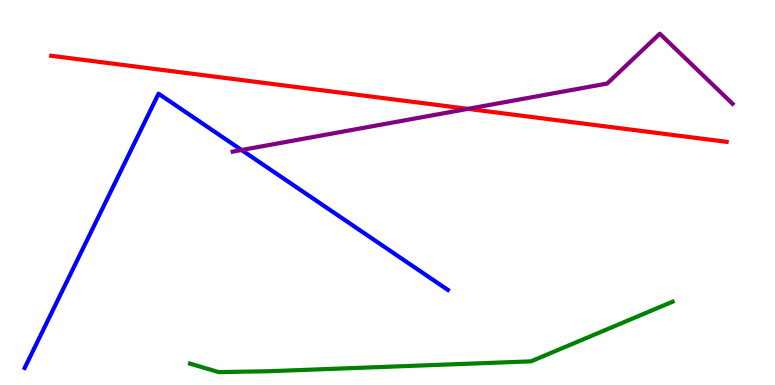[{'lines': ['blue', 'red'], 'intersections': []}, {'lines': ['green', 'red'], 'intersections': []}, {'lines': ['purple', 'red'], 'intersections': [{'x': 6.04, 'y': 7.17}]}, {'lines': ['blue', 'green'], 'intersections': []}, {'lines': ['blue', 'purple'], 'intersections': [{'x': 3.12, 'y': 6.1}]}, {'lines': ['green', 'purple'], 'intersections': []}]